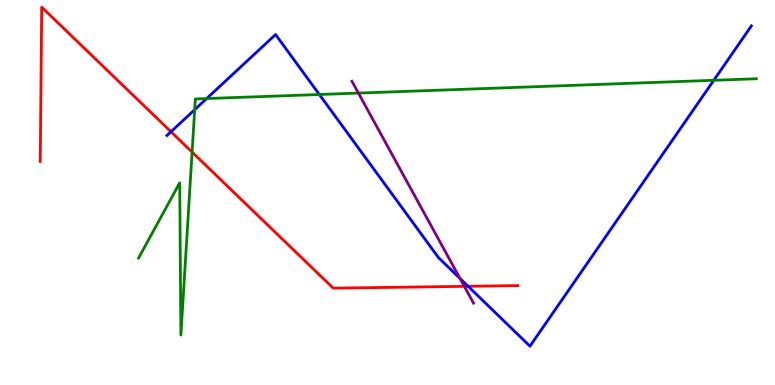[{'lines': ['blue', 'red'], 'intersections': [{'x': 2.21, 'y': 6.58}, {'x': 6.04, 'y': 2.56}]}, {'lines': ['green', 'red'], 'intersections': [{'x': 2.48, 'y': 6.05}]}, {'lines': ['purple', 'red'], 'intersections': [{'x': 5.99, 'y': 2.56}]}, {'lines': ['blue', 'green'], 'intersections': [{'x': 2.51, 'y': 7.15}, {'x': 2.67, 'y': 7.44}, {'x': 4.12, 'y': 7.55}, {'x': 9.21, 'y': 7.91}]}, {'lines': ['blue', 'purple'], 'intersections': [{'x': 5.94, 'y': 2.77}]}, {'lines': ['green', 'purple'], 'intersections': [{'x': 4.62, 'y': 7.58}]}]